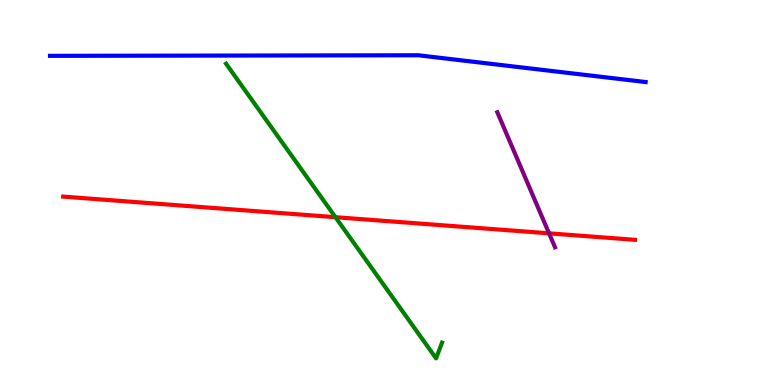[{'lines': ['blue', 'red'], 'intersections': []}, {'lines': ['green', 'red'], 'intersections': [{'x': 4.33, 'y': 4.36}]}, {'lines': ['purple', 'red'], 'intersections': [{'x': 7.08, 'y': 3.94}]}, {'lines': ['blue', 'green'], 'intersections': []}, {'lines': ['blue', 'purple'], 'intersections': []}, {'lines': ['green', 'purple'], 'intersections': []}]